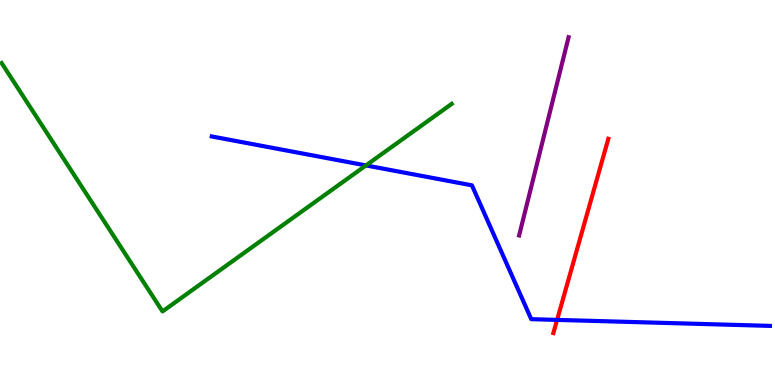[{'lines': ['blue', 'red'], 'intersections': [{'x': 7.19, 'y': 1.69}]}, {'lines': ['green', 'red'], 'intersections': []}, {'lines': ['purple', 'red'], 'intersections': []}, {'lines': ['blue', 'green'], 'intersections': [{'x': 4.72, 'y': 5.7}]}, {'lines': ['blue', 'purple'], 'intersections': []}, {'lines': ['green', 'purple'], 'intersections': []}]